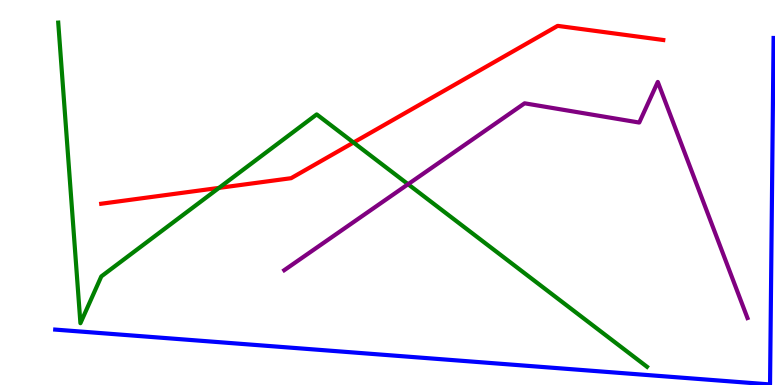[{'lines': ['blue', 'red'], 'intersections': []}, {'lines': ['green', 'red'], 'intersections': [{'x': 2.83, 'y': 5.12}, {'x': 4.56, 'y': 6.3}]}, {'lines': ['purple', 'red'], 'intersections': []}, {'lines': ['blue', 'green'], 'intersections': []}, {'lines': ['blue', 'purple'], 'intersections': []}, {'lines': ['green', 'purple'], 'intersections': [{'x': 5.27, 'y': 5.22}]}]